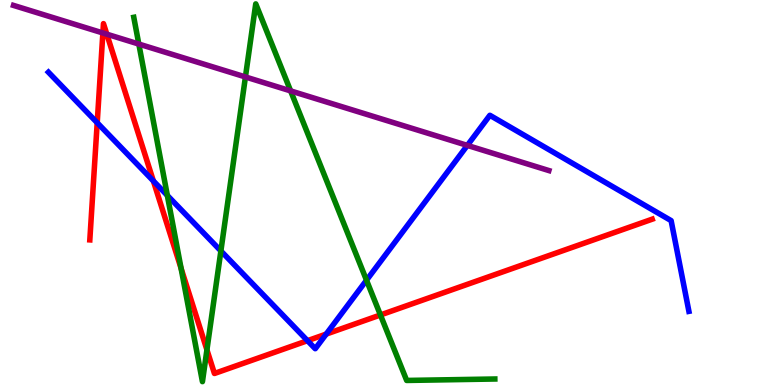[{'lines': ['blue', 'red'], 'intersections': [{'x': 1.25, 'y': 6.81}, {'x': 1.98, 'y': 5.3}, {'x': 3.97, 'y': 1.15}, {'x': 4.21, 'y': 1.32}]}, {'lines': ['green', 'red'], 'intersections': [{'x': 2.34, 'y': 3.03}, {'x': 2.67, 'y': 0.913}, {'x': 4.91, 'y': 1.82}]}, {'lines': ['purple', 'red'], 'intersections': [{'x': 1.33, 'y': 9.14}, {'x': 1.38, 'y': 9.11}]}, {'lines': ['blue', 'green'], 'intersections': [{'x': 2.16, 'y': 4.92}, {'x': 2.85, 'y': 3.48}, {'x': 4.73, 'y': 2.72}]}, {'lines': ['blue', 'purple'], 'intersections': [{'x': 6.03, 'y': 6.22}]}, {'lines': ['green', 'purple'], 'intersections': [{'x': 1.79, 'y': 8.86}, {'x': 3.17, 'y': 8.0}, {'x': 3.75, 'y': 7.64}]}]